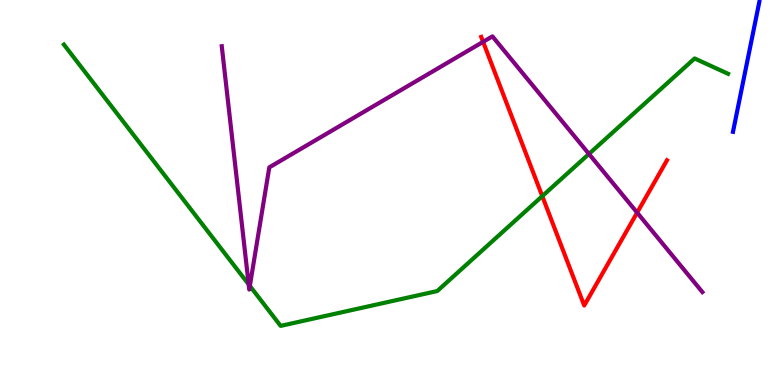[{'lines': ['blue', 'red'], 'intersections': []}, {'lines': ['green', 'red'], 'intersections': [{'x': 7.0, 'y': 4.91}]}, {'lines': ['purple', 'red'], 'intersections': [{'x': 6.23, 'y': 8.91}, {'x': 8.22, 'y': 4.48}]}, {'lines': ['blue', 'green'], 'intersections': []}, {'lines': ['blue', 'purple'], 'intersections': []}, {'lines': ['green', 'purple'], 'intersections': [{'x': 3.21, 'y': 2.61}, {'x': 3.22, 'y': 2.57}, {'x': 7.6, 'y': 6.0}]}]